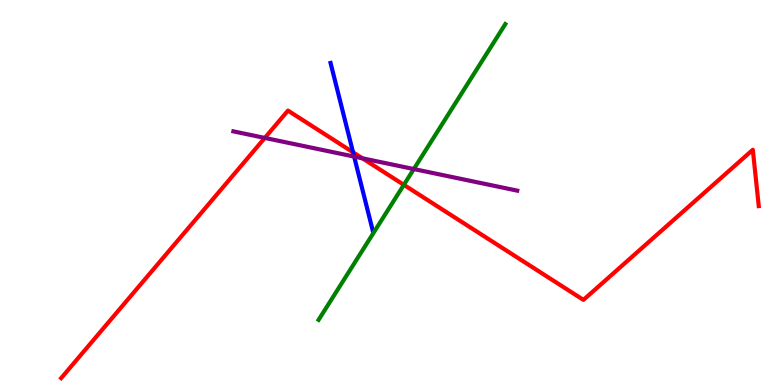[{'lines': ['blue', 'red'], 'intersections': [{'x': 4.56, 'y': 6.04}]}, {'lines': ['green', 'red'], 'intersections': [{'x': 5.21, 'y': 5.2}]}, {'lines': ['purple', 'red'], 'intersections': [{'x': 3.42, 'y': 6.42}, {'x': 4.68, 'y': 5.89}]}, {'lines': ['blue', 'green'], 'intersections': []}, {'lines': ['blue', 'purple'], 'intersections': [{'x': 4.57, 'y': 5.93}]}, {'lines': ['green', 'purple'], 'intersections': [{'x': 5.34, 'y': 5.61}]}]